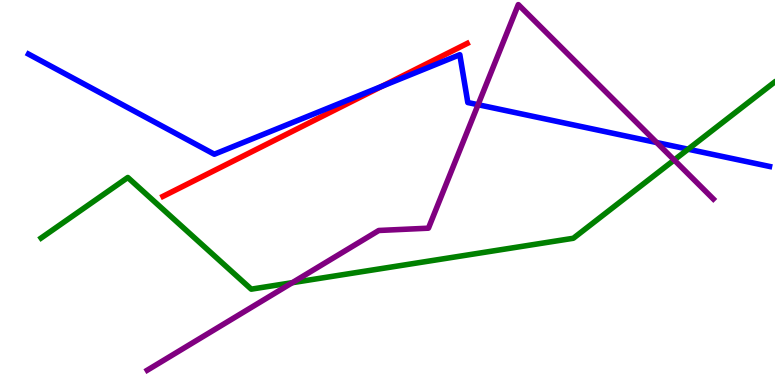[{'lines': ['blue', 'red'], 'intersections': [{'x': 4.93, 'y': 7.76}]}, {'lines': ['green', 'red'], 'intersections': []}, {'lines': ['purple', 'red'], 'intersections': []}, {'lines': ['blue', 'green'], 'intersections': [{'x': 8.88, 'y': 6.12}]}, {'lines': ['blue', 'purple'], 'intersections': [{'x': 6.17, 'y': 7.28}, {'x': 8.47, 'y': 6.3}]}, {'lines': ['green', 'purple'], 'intersections': [{'x': 3.77, 'y': 2.66}, {'x': 8.7, 'y': 5.84}]}]